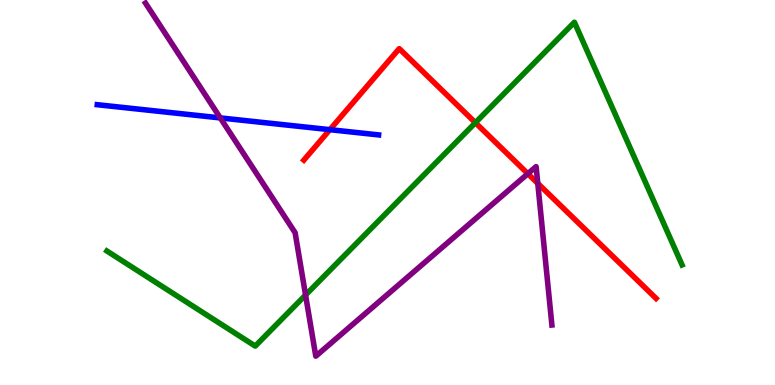[{'lines': ['blue', 'red'], 'intersections': [{'x': 4.26, 'y': 6.63}]}, {'lines': ['green', 'red'], 'intersections': [{'x': 6.13, 'y': 6.81}]}, {'lines': ['purple', 'red'], 'intersections': [{'x': 6.81, 'y': 5.49}, {'x': 6.94, 'y': 5.24}]}, {'lines': ['blue', 'green'], 'intersections': []}, {'lines': ['blue', 'purple'], 'intersections': [{'x': 2.84, 'y': 6.94}]}, {'lines': ['green', 'purple'], 'intersections': [{'x': 3.94, 'y': 2.34}]}]